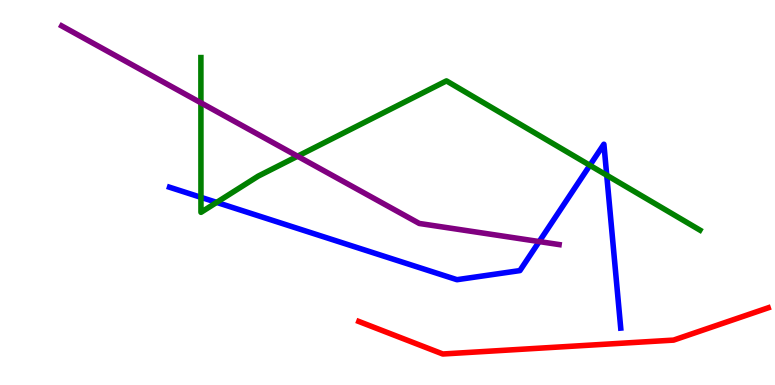[{'lines': ['blue', 'red'], 'intersections': []}, {'lines': ['green', 'red'], 'intersections': []}, {'lines': ['purple', 'red'], 'intersections': []}, {'lines': ['blue', 'green'], 'intersections': [{'x': 2.59, 'y': 4.87}, {'x': 2.8, 'y': 4.74}, {'x': 7.61, 'y': 5.71}, {'x': 7.83, 'y': 5.45}]}, {'lines': ['blue', 'purple'], 'intersections': [{'x': 6.96, 'y': 3.73}]}, {'lines': ['green', 'purple'], 'intersections': [{'x': 2.59, 'y': 7.33}, {'x': 3.84, 'y': 5.94}]}]